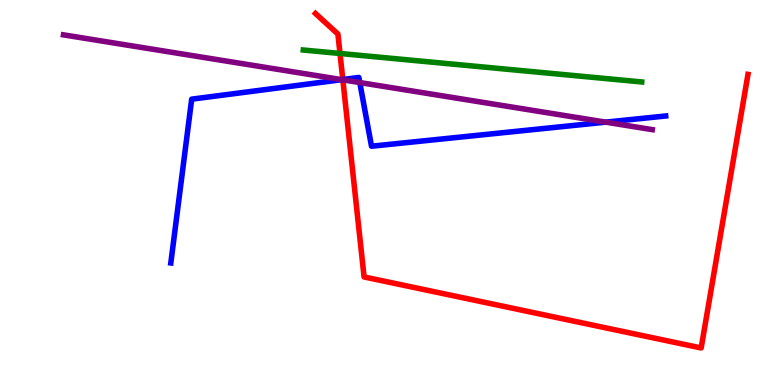[{'lines': ['blue', 'red'], 'intersections': [{'x': 4.42, 'y': 7.93}]}, {'lines': ['green', 'red'], 'intersections': [{'x': 4.39, 'y': 8.61}]}, {'lines': ['purple', 'red'], 'intersections': [{'x': 4.42, 'y': 7.93}]}, {'lines': ['blue', 'green'], 'intersections': []}, {'lines': ['blue', 'purple'], 'intersections': [{'x': 4.41, 'y': 7.93}, {'x': 4.64, 'y': 7.86}, {'x': 7.82, 'y': 6.83}]}, {'lines': ['green', 'purple'], 'intersections': []}]